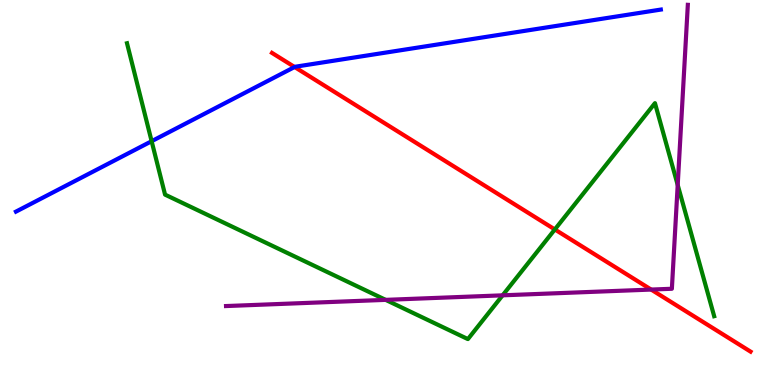[{'lines': ['blue', 'red'], 'intersections': [{'x': 3.8, 'y': 8.26}]}, {'lines': ['green', 'red'], 'intersections': [{'x': 7.16, 'y': 4.04}]}, {'lines': ['purple', 'red'], 'intersections': [{'x': 8.4, 'y': 2.48}]}, {'lines': ['blue', 'green'], 'intersections': [{'x': 1.96, 'y': 6.33}]}, {'lines': ['blue', 'purple'], 'intersections': []}, {'lines': ['green', 'purple'], 'intersections': [{'x': 4.98, 'y': 2.21}, {'x': 6.49, 'y': 2.33}, {'x': 8.74, 'y': 5.2}]}]